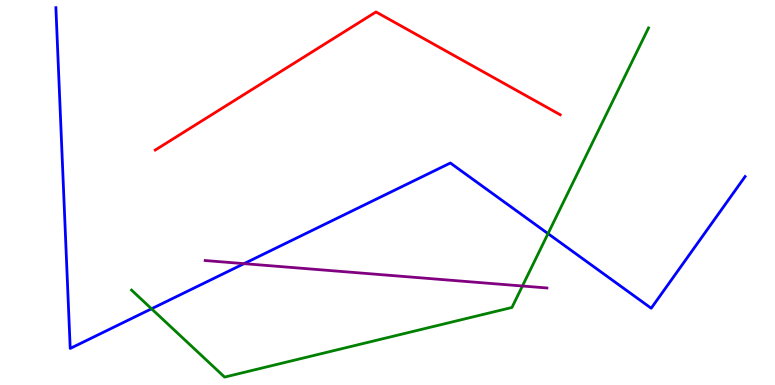[{'lines': ['blue', 'red'], 'intersections': []}, {'lines': ['green', 'red'], 'intersections': []}, {'lines': ['purple', 'red'], 'intersections': []}, {'lines': ['blue', 'green'], 'intersections': [{'x': 1.96, 'y': 1.98}, {'x': 7.07, 'y': 3.93}]}, {'lines': ['blue', 'purple'], 'intersections': [{'x': 3.15, 'y': 3.15}]}, {'lines': ['green', 'purple'], 'intersections': [{'x': 6.74, 'y': 2.57}]}]